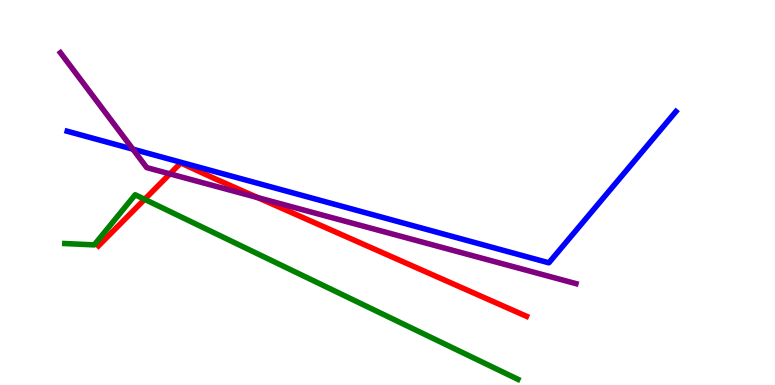[{'lines': ['blue', 'red'], 'intersections': []}, {'lines': ['green', 'red'], 'intersections': [{'x': 1.87, 'y': 4.82}]}, {'lines': ['purple', 'red'], 'intersections': [{'x': 2.19, 'y': 5.48}, {'x': 3.33, 'y': 4.87}]}, {'lines': ['blue', 'green'], 'intersections': []}, {'lines': ['blue', 'purple'], 'intersections': [{'x': 1.71, 'y': 6.13}]}, {'lines': ['green', 'purple'], 'intersections': []}]